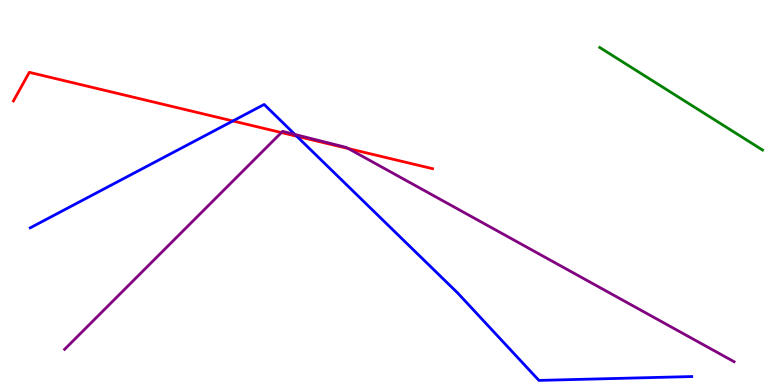[{'lines': ['blue', 'red'], 'intersections': [{'x': 3.0, 'y': 6.86}, {'x': 3.83, 'y': 6.46}]}, {'lines': ['green', 'red'], 'intersections': []}, {'lines': ['purple', 'red'], 'intersections': [{'x': 3.63, 'y': 6.56}, {'x': 4.49, 'y': 6.14}]}, {'lines': ['blue', 'green'], 'intersections': []}, {'lines': ['blue', 'purple'], 'intersections': [{'x': 3.81, 'y': 6.51}]}, {'lines': ['green', 'purple'], 'intersections': []}]